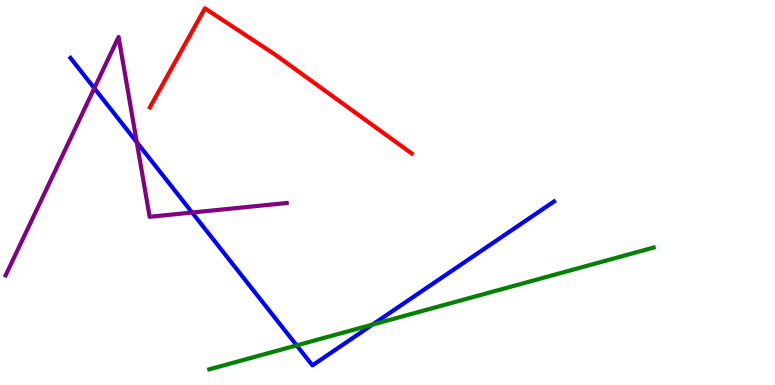[{'lines': ['blue', 'red'], 'intersections': []}, {'lines': ['green', 'red'], 'intersections': []}, {'lines': ['purple', 'red'], 'intersections': []}, {'lines': ['blue', 'green'], 'intersections': [{'x': 3.83, 'y': 1.03}, {'x': 4.81, 'y': 1.57}]}, {'lines': ['blue', 'purple'], 'intersections': [{'x': 1.22, 'y': 7.71}, {'x': 1.76, 'y': 6.31}, {'x': 2.48, 'y': 4.48}]}, {'lines': ['green', 'purple'], 'intersections': []}]